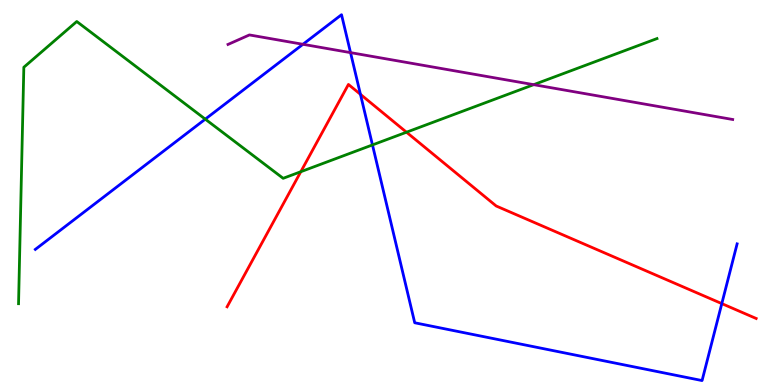[{'lines': ['blue', 'red'], 'intersections': [{'x': 4.65, 'y': 7.55}, {'x': 9.31, 'y': 2.11}]}, {'lines': ['green', 'red'], 'intersections': [{'x': 3.88, 'y': 5.54}, {'x': 5.25, 'y': 6.57}]}, {'lines': ['purple', 'red'], 'intersections': []}, {'lines': ['blue', 'green'], 'intersections': [{'x': 2.65, 'y': 6.91}, {'x': 4.81, 'y': 6.24}]}, {'lines': ['blue', 'purple'], 'intersections': [{'x': 3.91, 'y': 8.85}, {'x': 4.52, 'y': 8.63}]}, {'lines': ['green', 'purple'], 'intersections': [{'x': 6.89, 'y': 7.8}]}]